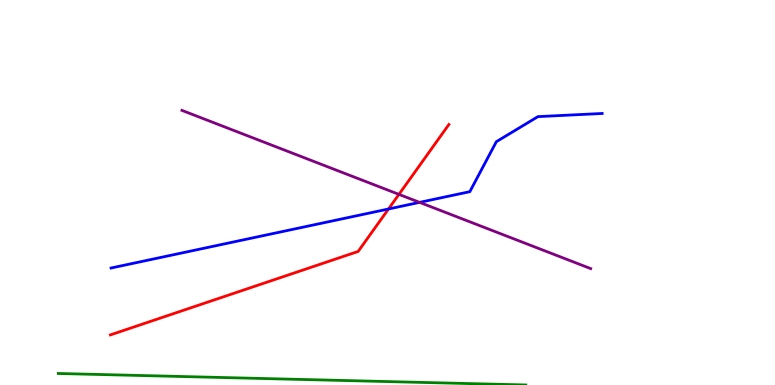[{'lines': ['blue', 'red'], 'intersections': [{'x': 5.01, 'y': 4.57}]}, {'lines': ['green', 'red'], 'intersections': []}, {'lines': ['purple', 'red'], 'intersections': [{'x': 5.15, 'y': 4.95}]}, {'lines': ['blue', 'green'], 'intersections': []}, {'lines': ['blue', 'purple'], 'intersections': [{'x': 5.41, 'y': 4.74}]}, {'lines': ['green', 'purple'], 'intersections': []}]